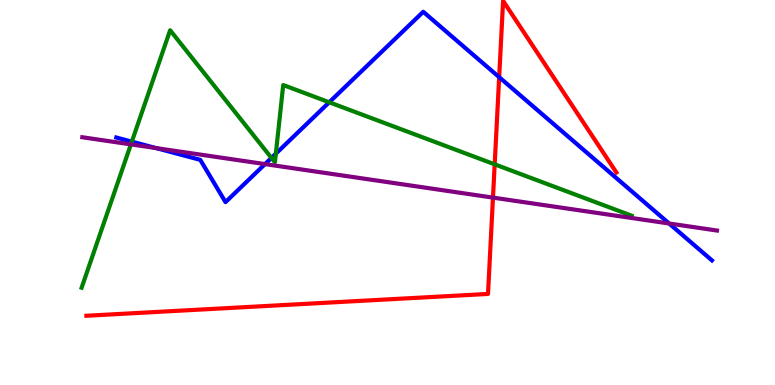[{'lines': ['blue', 'red'], 'intersections': [{'x': 6.44, 'y': 8.0}]}, {'lines': ['green', 'red'], 'intersections': [{'x': 6.38, 'y': 5.73}]}, {'lines': ['purple', 'red'], 'intersections': [{'x': 6.36, 'y': 4.87}]}, {'lines': ['blue', 'green'], 'intersections': [{'x': 1.7, 'y': 6.32}, {'x': 3.5, 'y': 5.9}, {'x': 3.56, 'y': 6.01}, {'x': 4.25, 'y': 7.34}]}, {'lines': ['blue', 'purple'], 'intersections': [{'x': 2.01, 'y': 6.15}, {'x': 3.42, 'y': 5.74}, {'x': 8.63, 'y': 4.19}]}, {'lines': ['green', 'purple'], 'intersections': [{'x': 1.69, 'y': 6.25}]}]